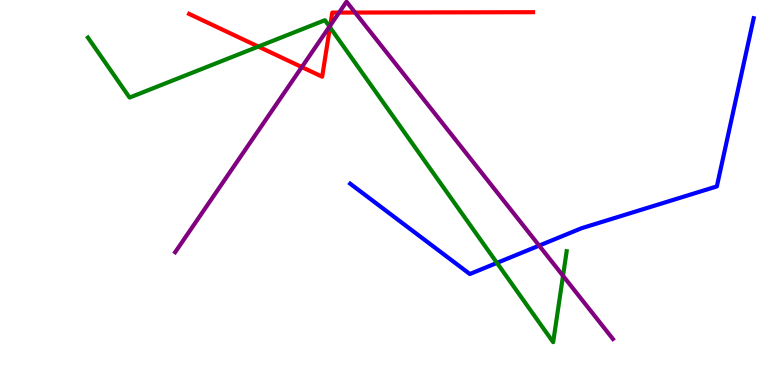[{'lines': ['blue', 'red'], 'intersections': []}, {'lines': ['green', 'red'], 'intersections': [{'x': 3.33, 'y': 8.79}, {'x': 4.26, 'y': 9.29}]}, {'lines': ['purple', 'red'], 'intersections': [{'x': 3.89, 'y': 8.26}, {'x': 4.26, 'y': 9.34}, {'x': 4.38, 'y': 9.67}, {'x': 4.58, 'y': 9.67}]}, {'lines': ['blue', 'green'], 'intersections': [{'x': 6.41, 'y': 3.17}]}, {'lines': ['blue', 'purple'], 'intersections': [{'x': 6.96, 'y': 3.62}]}, {'lines': ['green', 'purple'], 'intersections': [{'x': 4.25, 'y': 9.31}, {'x': 7.26, 'y': 2.84}]}]